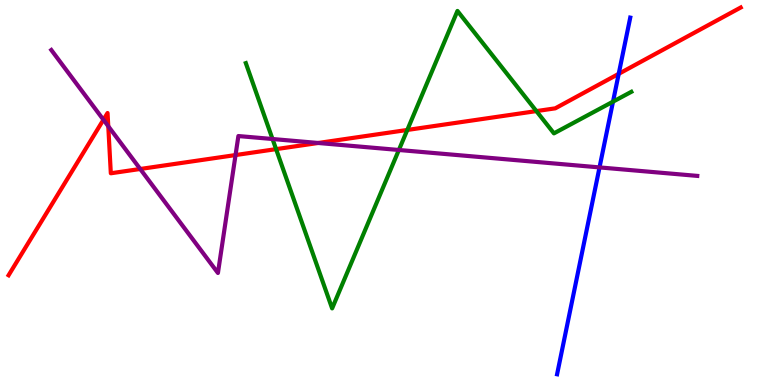[{'lines': ['blue', 'red'], 'intersections': [{'x': 7.98, 'y': 8.08}]}, {'lines': ['green', 'red'], 'intersections': [{'x': 3.56, 'y': 6.13}, {'x': 5.26, 'y': 6.62}, {'x': 6.92, 'y': 7.11}]}, {'lines': ['purple', 'red'], 'intersections': [{'x': 1.33, 'y': 6.89}, {'x': 1.4, 'y': 6.72}, {'x': 1.81, 'y': 5.61}, {'x': 3.04, 'y': 5.97}, {'x': 4.11, 'y': 6.29}]}, {'lines': ['blue', 'green'], 'intersections': [{'x': 7.91, 'y': 7.36}]}, {'lines': ['blue', 'purple'], 'intersections': [{'x': 7.74, 'y': 5.65}]}, {'lines': ['green', 'purple'], 'intersections': [{'x': 3.52, 'y': 6.39}, {'x': 5.15, 'y': 6.1}]}]